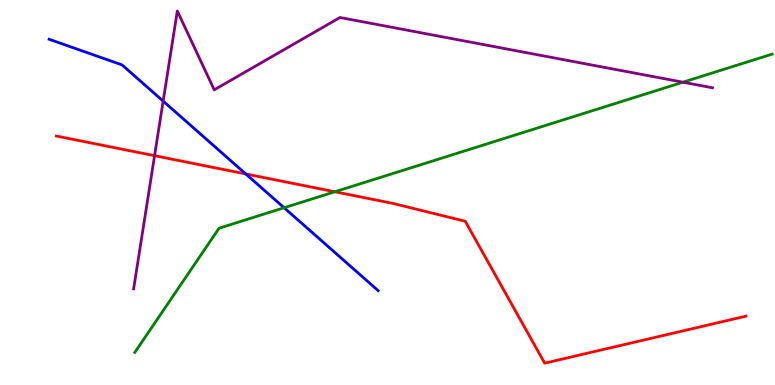[{'lines': ['blue', 'red'], 'intersections': [{'x': 3.17, 'y': 5.48}]}, {'lines': ['green', 'red'], 'intersections': [{'x': 4.32, 'y': 5.02}]}, {'lines': ['purple', 'red'], 'intersections': [{'x': 1.99, 'y': 5.96}]}, {'lines': ['blue', 'green'], 'intersections': [{'x': 3.67, 'y': 4.6}]}, {'lines': ['blue', 'purple'], 'intersections': [{'x': 2.11, 'y': 7.37}]}, {'lines': ['green', 'purple'], 'intersections': [{'x': 8.81, 'y': 7.86}]}]